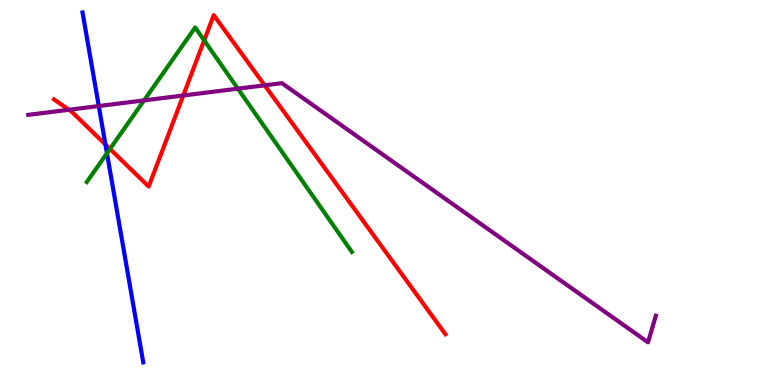[{'lines': ['blue', 'red'], 'intersections': [{'x': 1.36, 'y': 6.25}]}, {'lines': ['green', 'red'], 'intersections': [{'x': 1.42, 'y': 6.13}, {'x': 2.63, 'y': 8.95}]}, {'lines': ['purple', 'red'], 'intersections': [{'x': 0.89, 'y': 7.15}, {'x': 2.36, 'y': 7.52}, {'x': 3.42, 'y': 7.78}]}, {'lines': ['blue', 'green'], 'intersections': [{'x': 1.38, 'y': 6.02}]}, {'lines': ['blue', 'purple'], 'intersections': [{'x': 1.27, 'y': 7.25}]}, {'lines': ['green', 'purple'], 'intersections': [{'x': 1.86, 'y': 7.39}, {'x': 3.07, 'y': 7.7}]}]